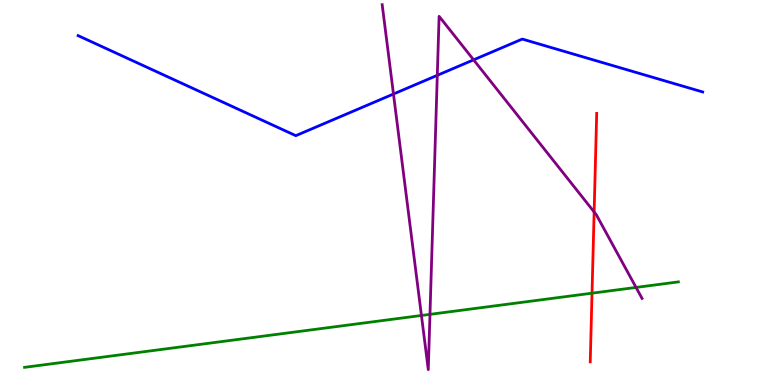[{'lines': ['blue', 'red'], 'intersections': []}, {'lines': ['green', 'red'], 'intersections': [{'x': 7.64, 'y': 2.39}]}, {'lines': ['purple', 'red'], 'intersections': [{'x': 7.67, 'y': 4.49}]}, {'lines': ['blue', 'green'], 'intersections': []}, {'lines': ['blue', 'purple'], 'intersections': [{'x': 5.08, 'y': 7.56}, {'x': 5.64, 'y': 8.04}, {'x': 6.11, 'y': 8.45}]}, {'lines': ['green', 'purple'], 'intersections': [{'x': 5.44, 'y': 1.81}, {'x': 5.55, 'y': 1.83}, {'x': 8.21, 'y': 2.53}]}]